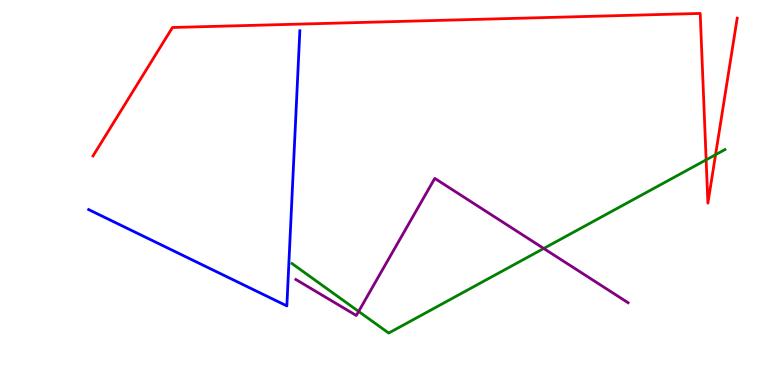[{'lines': ['blue', 'red'], 'intersections': []}, {'lines': ['green', 'red'], 'intersections': [{'x': 9.11, 'y': 5.85}, {'x': 9.23, 'y': 5.98}]}, {'lines': ['purple', 'red'], 'intersections': []}, {'lines': ['blue', 'green'], 'intersections': []}, {'lines': ['blue', 'purple'], 'intersections': []}, {'lines': ['green', 'purple'], 'intersections': [{'x': 4.63, 'y': 1.91}, {'x': 7.02, 'y': 3.55}]}]